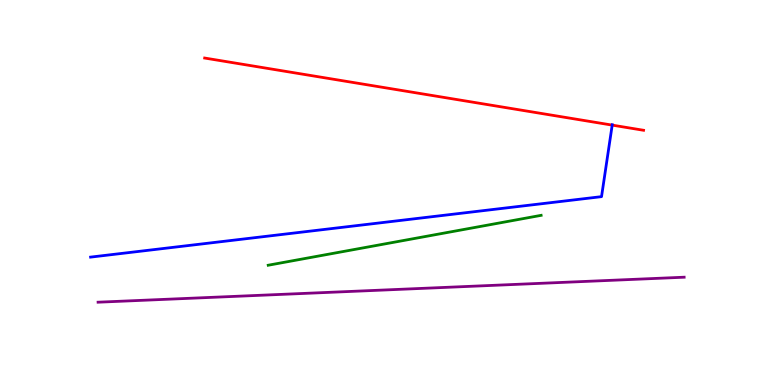[{'lines': ['blue', 'red'], 'intersections': [{'x': 7.9, 'y': 6.75}]}, {'lines': ['green', 'red'], 'intersections': []}, {'lines': ['purple', 'red'], 'intersections': []}, {'lines': ['blue', 'green'], 'intersections': []}, {'lines': ['blue', 'purple'], 'intersections': []}, {'lines': ['green', 'purple'], 'intersections': []}]